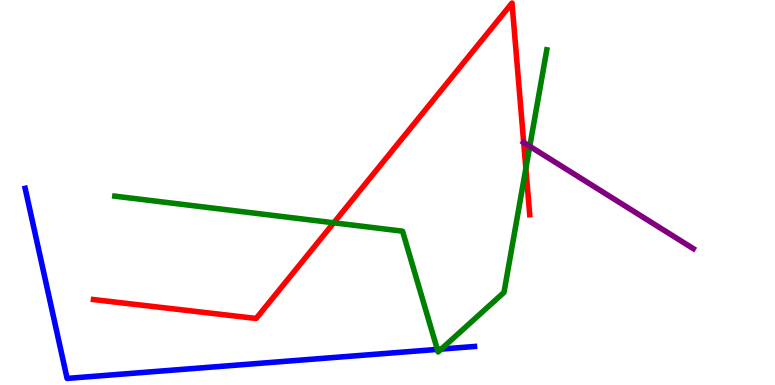[{'lines': ['blue', 'red'], 'intersections': []}, {'lines': ['green', 'red'], 'intersections': [{'x': 4.31, 'y': 4.21}, {'x': 6.79, 'y': 5.62}]}, {'lines': ['purple', 'red'], 'intersections': [{'x': 6.76, 'y': 6.3}]}, {'lines': ['blue', 'green'], 'intersections': [{'x': 5.64, 'y': 0.925}, {'x': 5.69, 'y': 0.933}]}, {'lines': ['blue', 'purple'], 'intersections': []}, {'lines': ['green', 'purple'], 'intersections': [{'x': 6.84, 'y': 6.2}]}]